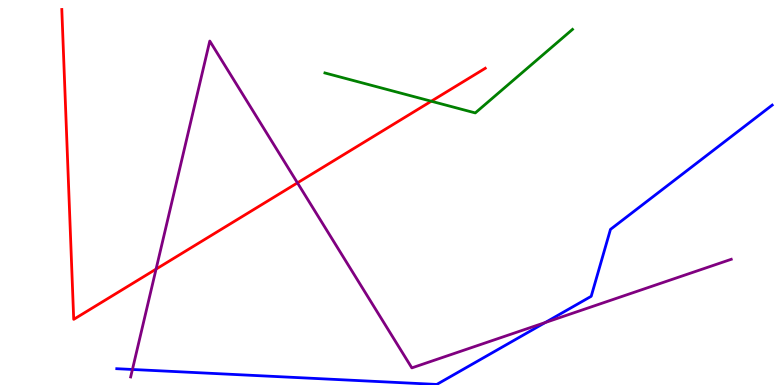[{'lines': ['blue', 'red'], 'intersections': []}, {'lines': ['green', 'red'], 'intersections': [{'x': 5.56, 'y': 7.37}]}, {'lines': ['purple', 'red'], 'intersections': [{'x': 2.01, 'y': 3.01}, {'x': 3.84, 'y': 5.25}]}, {'lines': ['blue', 'green'], 'intersections': []}, {'lines': ['blue', 'purple'], 'intersections': [{'x': 1.71, 'y': 0.403}, {'x': 7.04, 'y': 1.62}]}, {'lines': ['green', 'purple'], 'intersections': []}]